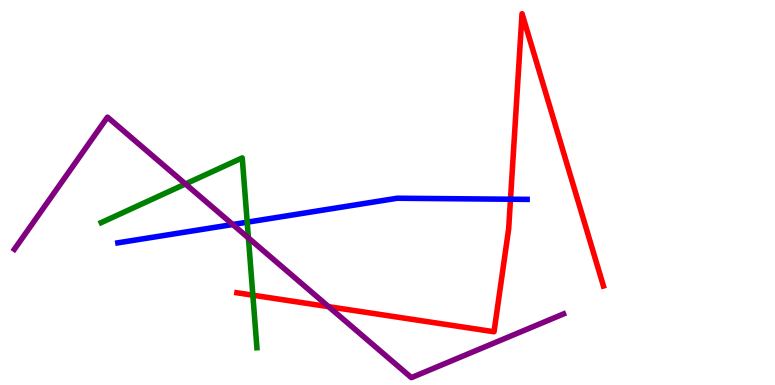[{'lines': ['blue', 'red'], 'intersections': [{'x': 6.59, 'y': 4.83}]}, {'lines': ['green', 'red'], 'intersections': [{'x': 3.26, 'y': 2.33}]}, {'lines': ['purple', 'red'], 'intersections': [{'x': 4.24, 'y': 2.03}]}, {'lines': ['blue', 'green'], 'intersections': [{'x': 3.19, 'y': 4.23}]}, {'lines': ['blue', 'purple'], 'intersections': [{'x': 3.0, 'y': 4.17}]}, {'lines': ['green', 'purple'], 'intersections': [{'x': 2.39, 'y': 5.22}, {'x': 3.21, 'y': 3.82}]}]